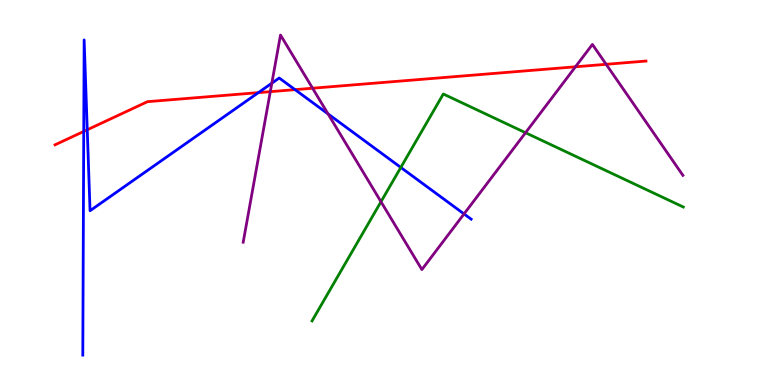[{'lines': ['blue', 'red'], 'intersections': [{'x': 1.08, 'y': 6.59}, {'x': 1.13, 'y': 6.63}, {'x': 3.33, 'y': 7.59}, {'x': 3.81, 'y': 7.67}]}, {'lines': ['green', 'red'], 'intersections': []}, {'lines': ['purple', 'red'], 'intersections': [{'x': 3.49, 'y': 7.62}, {'x': 4.03, 'y': 7.71}, {'x': 7.43, 'y': 8.27}, {'x': 7.82, 'y': 8.33}]}, {'lines': ['blue', 'green'], 'intersections': [{'x': 5.17, 'y': 5.65}]}, {'lines': ['blue', 'purple'], 'intersections': [{'x': 3.51, 'y': 7.84}, {'x': 4.23, 'y': 7.04}, {'x': 5.99, 'y': 4.44}]}, {'lines': ['green', 'purple'], 'intersections': [{'x': 4.92, 'y': 4.76}, {'x': 6.78, 'y': 6.55}]}]